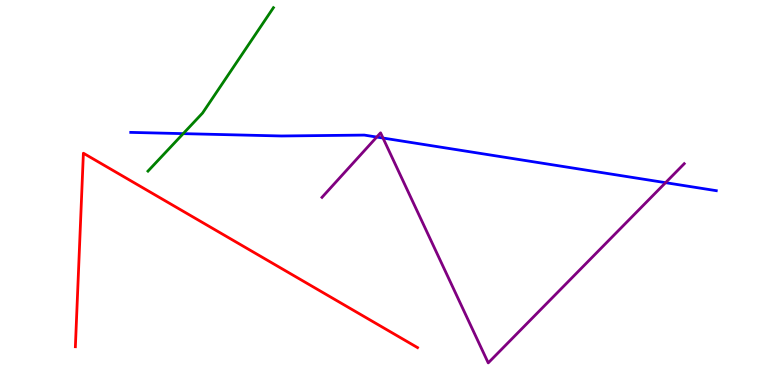[{'lines': ['blue', 'red'], 'intersections': []}, {'lines': ['green', 'red'], 'intersections': []}, {'lines': ['purple', 'red'], 'intersections': []}, {'lines': ['blue', 'green'], 'intersections': [{'x': 2.36, 'y': 6.53}]}, {'lines': ['blue', 'purple'], 'intersections': [{'x': 4.86, 'y': 6.44}, {'x': 4.94, 'y': 6.41}, {'x': 8.59, 'y': 5.26}]}, {'lines': ['green', 'purple'], 'intersections': []}]